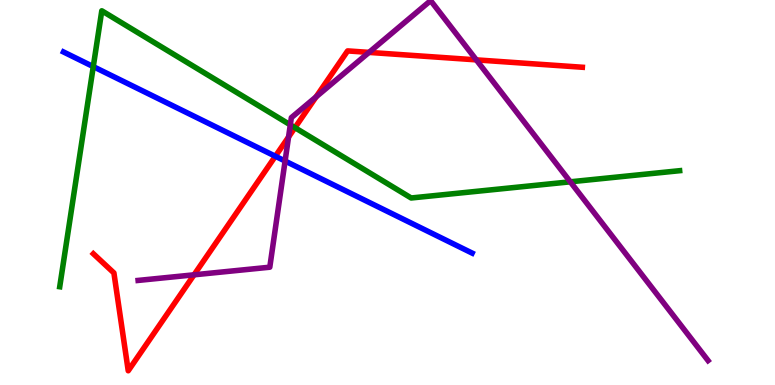[{'lines': ['blue', 'red'], 'intersections': [{'x': 3.55, 'y': 5.94}]}, {'lines': ['green', 'red'], 'intersections': [{'x': 3.81, 'y': 6.68}]}, {'lines': ['purple', 'red'], 'intersections': [{'x': 2.5, 'y': 2.86}, {'x': 3.72, 'y': 6.44}, {'x': 4.08, 'y': 7.48}, {'x': 4.76, 'y': 8.64}, {'x': 6.15, 'y': 8.44}]}, {'lines': ['blue', 'green'], 'intersections': [{'x': 1.2, 'y': 8.27}]}, {'lines': ['blue', 'purple'], 'intersections': [{'x': 3.68, 'y': 5.82}]}, {'lines': ['green', 'purple'], 'intersections': [{'x': 3.75, 'y': 6.76}, {'x': 7.36, 'y': 5.28}]}]